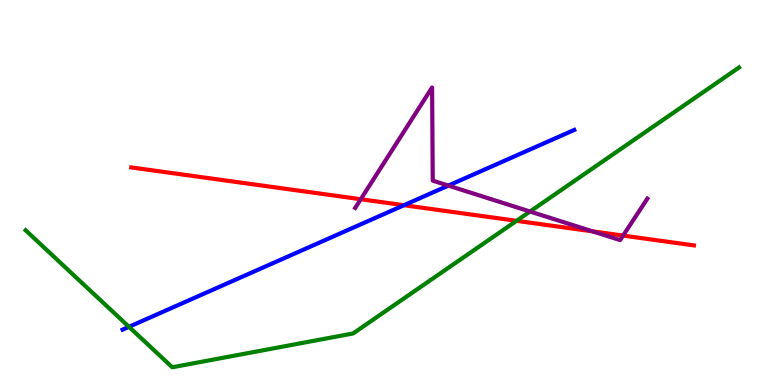[{'lines': ['blue', 'red'], 'intersections': [{'x': 5.21, 'y': 4.67}]}, {'lines': ['green', 'red'], 'intersections': [{'x': 6.67, 'y': 4.26}]}, {'lines': ['purple', 'red'], 'intersections': [{'x': 4.66, 'y': 4.83}, {'x': 7.65, 'y': 3.99}, {'x': 8.04, 'y': 3.88}]}, {'lines': ['blue', 'green'], 'intersections': [{'x': 1.66, 'y': 1.51}]}, {'lines': ['blue', 'purple'], 'intersections': [{'x': 5.78, 'y': 5.18}]}, {'lines': ['green', 'purple'], 'intersections': [{'x': 6.84, 'y': 4.51}]}]